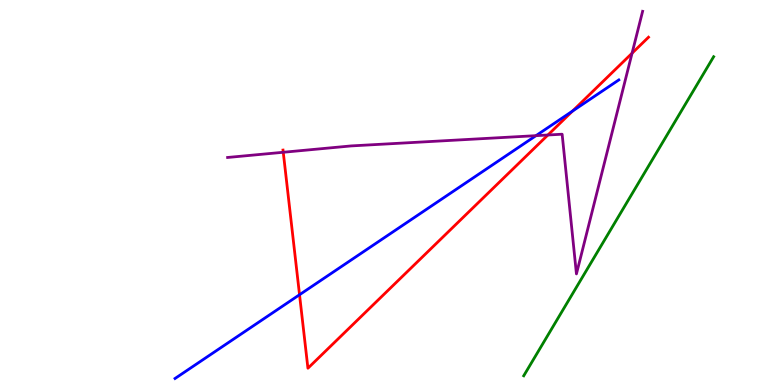[{'lines': ['blue', 'red'], 'intersections': [{'x': 3.86, 'y': 2.34}, {'x': 7.39, 'y': 7.11}]}, {'lines': ['green', 'red'], 'intersections': []}, {'lines': ['purple', 'red'], 'intersections': [{'x': 3.65, 'y': 6.04}, {'x': 7.07, 'y': 6.49}, {'x': 8.16, 'y': 8.62}]}, {'lines': ['blue', 'green'], 'intersections': []}, {'lines': ['blue', 'purple'], 'intersections': [{'x': 6.92, 'y': 6.48}]}, {'lines': ['green', 'purple'], 'intersections': []}]